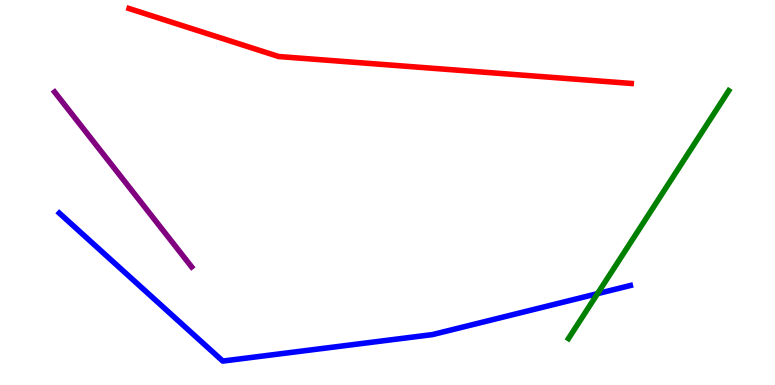[{'lines': ['blue', 'red'], 'intersections': []}, {'lines': ['green', 'red'], 'intersections': []}, {'lines': ['purple', 'red'], 'intersections': []}, {'lines': ['blue', 'green'], 'intersections': [{'x': 7.71, 'y': 2.37}]}, {'lines': ['blue', 'purple'], 'intersections': []}, {'lines': ['green', 'purple'], 'intersections': []}]